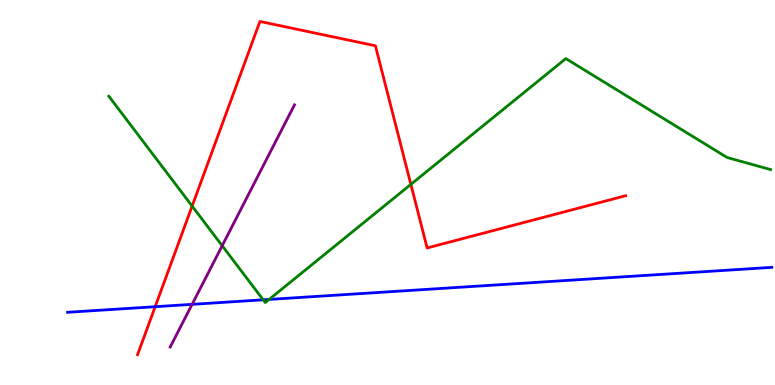[{'lines': ['blue', 'red'], 'intersections': [{'x': 2.0, 'y': 2.03}]}, {'lines': ['green', 'red'], 'intersections': [{'x': 2.48, 'y': 4.65}, {'x': 5.3, 'y': 5.21}]}, {'lines': ['purple', 'red'], 'intersections': []}, {'lines': ['blue', 'green'], 'intersections': [{'x': 3.4, 'y': 2.21}, {'x': 3.47, 'y': 2.22}]}, {'lines': ['blue', 'purple'], 'intersections': [{'x': 2.48, 'y': 2.09}]}, {'lines': ['green', 'purple'], 'intersections': [{'x': 2.87, 'y': 3.62}]}]